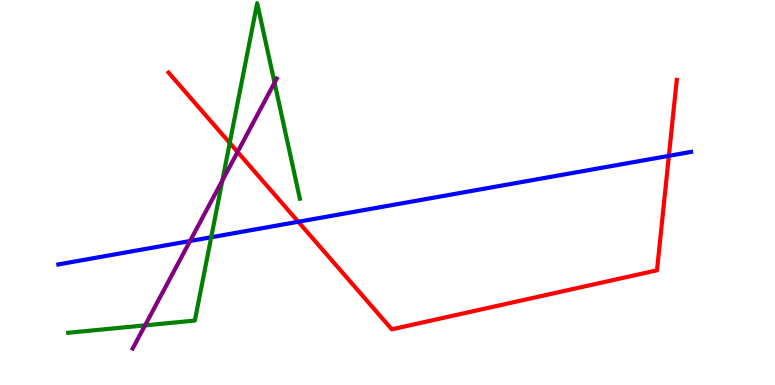[{'lines': ['blue', 'red'], 'intersections': [{'x': 3.85, 'y': 4.24}, {'x': 8.63, 'y': 5.95}]}, {'lines': ['green', 'red'], 'intersections': [{'x': 2.96, 'y': 6.29}]}, {'lines': ['purple', 'red'], 'intersections': [{'x': 3.07, 'y': 6.05}]}, {'lines': ['blue', 'green'], 'intersections': [{'x': 2.73, 'y': 3.84}]}, {'lines': ['blue', 'purple'], 'intersections': [{'x': 2.45, 'y': 3.74}]}, {'lines': ['green', 'purple'], 'intersections': [{'x': 1.87, 'y': 1.55}, {'x': 2.87, 'y': 5.31}, {'x': 3.54, 'y': 7.85}]}]